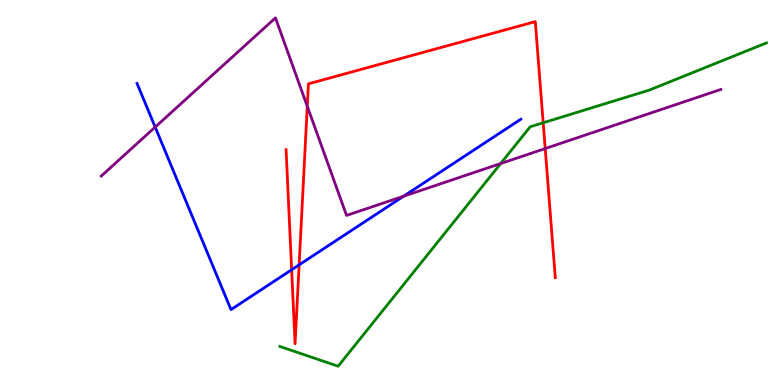[{'lines': ['blue', 'red'], 'intersections': [{'x': 3.76, 'y': 2.99}, {'x': 3.86, 'y': 3.12}]}, {'lines': ['green', 'red'], 'intersections': [{'x': 7.01, 'y': 6.81}]}, {'lines': ['purple', 'red'], 'intersections': [{'x': 3.96, 'y': 7.24}, {'x': 7.03, 'y': 6.14}]}, {'lines': ['blue', 'green'], 'intersections': []}, {'lines': ['blue', 'purple'], 'intersections': [{'x': 2.0, 'y': 6.7}, {'x': 5.21, 'y': 4.9}]}, {'lines': ['green', 'purple'], 'intersections': [{'x': 6.46, 'y': 5.75}]}]